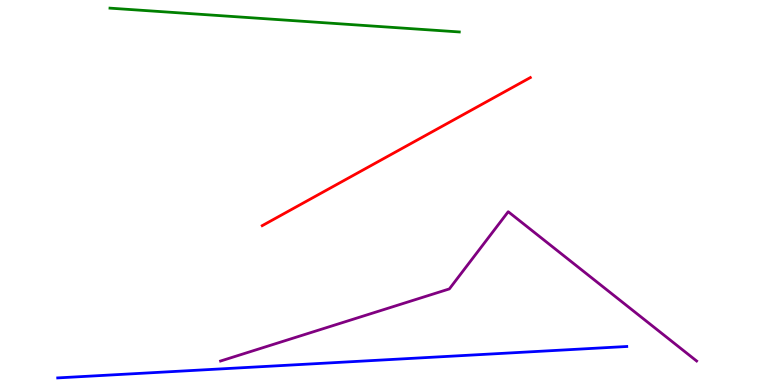[{'lines': ['blue', 'red'], 'intersections': []}, {'lines': ['green', 'red'], 'intersections': []}, {'lines': ['purple', 'red'], 'intersections': []}, {'lines': ['blue', 'green'], 'intersections': []}, {'lines': ['blue', 'purple'], 'intersections': []}, {'lines': ['green', 'purple'], 'intersections': []}]